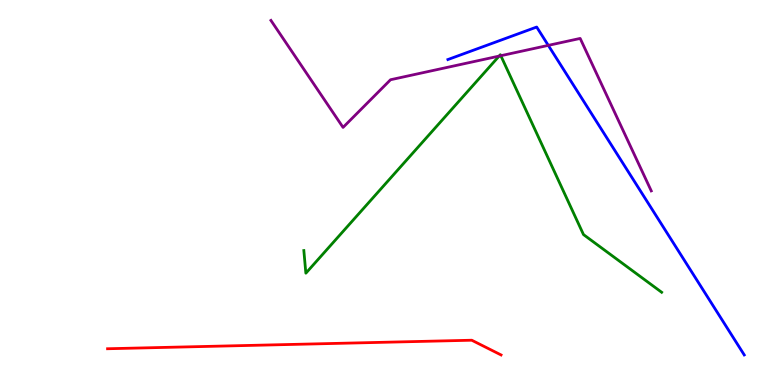[{'lines': ['blue', 'red'], 'intersections': []}, {'lines': ['green', 'red'], 'intersections': []}, {'lines': ['purple', 'red'], 'intersections': []}, {'lines': ['blue', 'green'], 'intersections': []}, {'lines': ['blue', 'purple'], 'intersections': [{'x': 7.07, 'y': 8.82}]}, {'lines': ['green', 'purple'], 'intersections': [{'x': 6.44, 'y': 8.54}, {'x': 6.46, 'y': 8.55}]}]